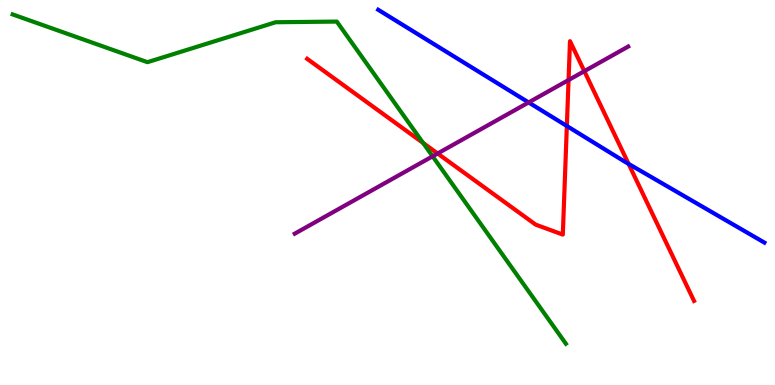[{'lines': ['blue', 'red'], 'intersections': [{'x': 7.31, 'y': 6.73}, {'x': 8.11, 'y': 5.74}]}, {'lines': ['green', 'red'], 'intersections': [{'x': 5.46, 'y': 6.29}]}, {'lines': ['purple', 'red'], 'intersections': [{'x': 5.65, 'y': 6.01}, {'x': 7.34, 'y': 7.92}, {'x': 7.54, 'y': 8.15}]}, {'lines': ['blue', 'green'], 'intersections': []}, {'lines': ['blue', 'purple'], 'intersections': [{'x': 6.82, 'y': 7.34}]}, {'lines': ['green', 'purple'], 'intersections': [{'x': 5.58, 'y': 5.94}]}]